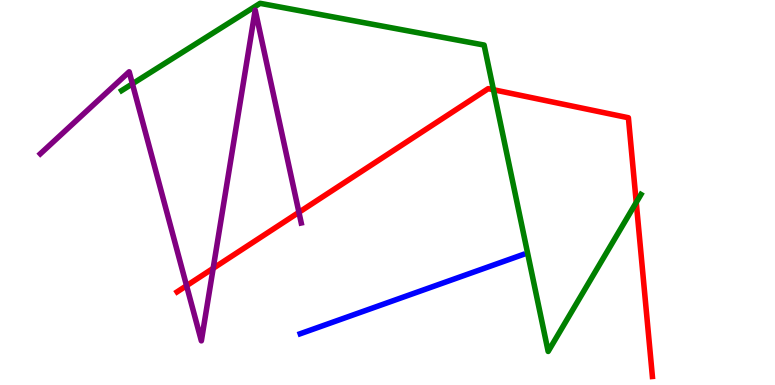[{'lines': ['blue', 'red'], 'intersections': []}, {'lines': ['green', 'red'], 'intersections': [{'x': 6.37, 'y': 7.67}, {'x': 8.21, 'y': 4.74}]}, {'lines': ['purple', 'red'], 'intersections': [{'x': 2.41, 'y': 2.58}, {'x': 2.75, 'y': 3.03}, {'x': 3.86, 'y': 4.49}]}, {'lines': ['blue', 'green'], 'intersections': []}, {'lines': ['blue', 'purple'], 'intersections': []}, {'lines': ['green', 'purple'], 'intersections': [{'x': 1.71, 'y': 7.82}]}]